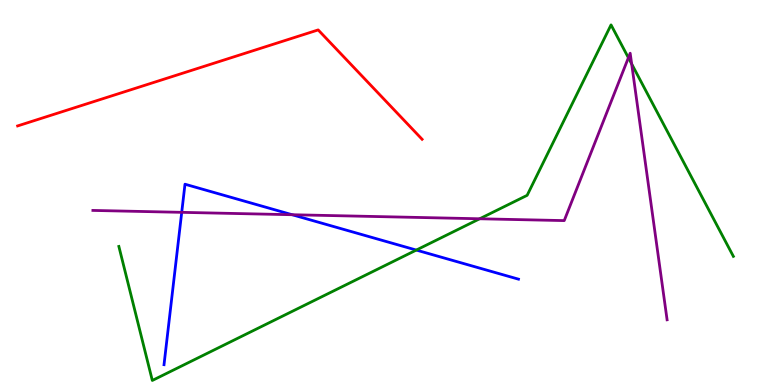[{'lines': ['blue', 'red'], 'intersections': []}, {'lines': ['green', 'red'], 'intersections': []}, {'lines': ['purple', 'red'], 'intersections': []}, {'lines': ['blue', 'green'], 'intersections': [{'x': 5.37, 'y': 3.5}]}, {'lines': ['blue', 'purple'], 'intersections': [{'x': 2.34, 'y': 4.48}, {'x': 3.77, 'y': 4.42}]}, {'lines': ['green', 'purple'], 'intersections': [{'x': 6.19, 'y': 4.32}, {'x': 8.11, 'y': 8.5}, {'x': 8.15, 'y': 8.34}]}]